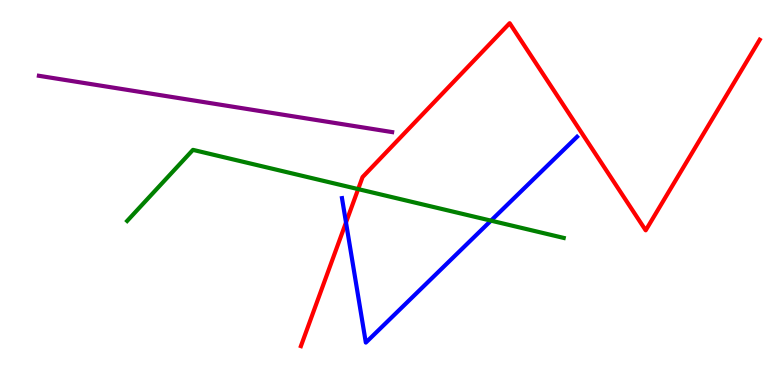[{'lines': ['blue', 'red'], 'intersections': [{'x': 4.46, 'y': 4.22}]}, {'lines': ['green', 'red'], 'intersections': [{'x': 4.62, 'y': 5.09}]}, {'lines': ['purple', 'red'], 'intersections': []}, {'lines': ['blue', 'green'], 'intersections': [{'x': 6.34, 'y': 4.27}]}, {'lines': ['blue', 'purple'], 'intersections': []}, {'lines': ['green', 'purple'], 'intersections': []}]